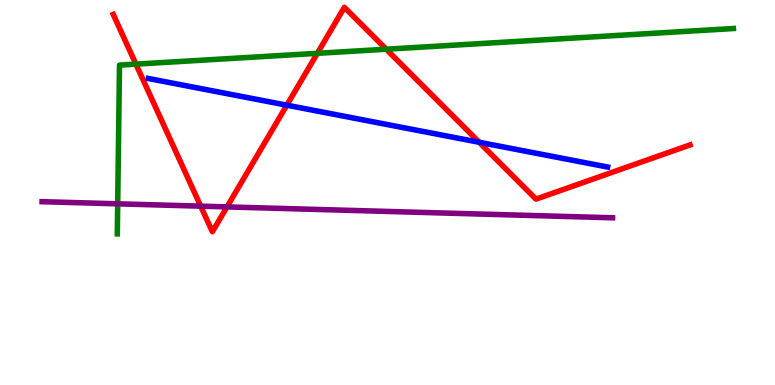[{'lines': ['blue', 'red'], 'intersections': [{'x': 3.7, 'y': 7.27}, {'x': 6.18, 'y': 6.3}]}, {'lines': ['green', 'red'], 'intersections': [{'x': 1.75, 'y': 8.33}, {'x': 4.09, 'y': 8.62}, {'x': 4.98, 'y': 8.72}]}, {'lines': ['purple', 'red'], 'intersections': [{'x': 2.59, 'y': 4.65}, {'x': 2.93, 'y': 4.63}]}, {'lines': ['blue', 'green'], 'intersections': []}, {'lines': ['blue', 'purple'], 'intersections': []}, {'lines': ['green', 'purple'], 'intersections': [{'x': 1.52, 'y': 4.71}]}]